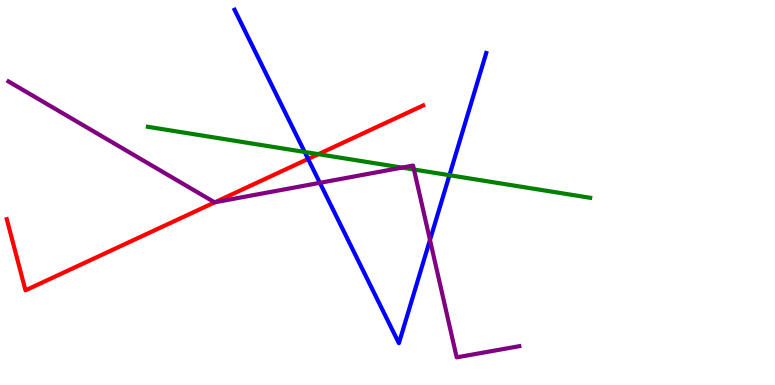[{'lines': ['blue', 'red'], 'intersections': [{'x': 3.98, 'y': 5.87}]}, {'lines': ['green', 'red'], 'intersections': [{'x': 4.11, 'y': 6.0}]}, {'lines': ['purple', 'red'], 'intersections': [{'x': 2.77, 'y': 4.75}]}, {'lines': ['blue', 'green'], 'intersections': [{'x': 3.93, 'y': 6.05}, {'x': 5.8, 'y': 5.45}]}, {'lines': ['blue', 'purple'], 'intersections': [{'x': 4.13, 'y': 5.25}, {'x': 5.55, 'y': 3.77}]}, {'lines': ['green', 'purple'], 'intersections': [{'x': 5.19, 'y': 5.65}, {'x': 5.34, 'y': 5.6}]}]